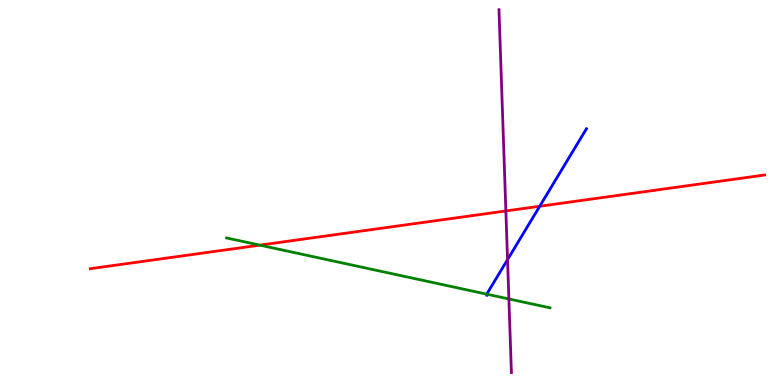[{'lines': ['blue', 'red'], 'intersections': [{'x': 6.96, 'y': 4.64}]}, {'lines': ['green', 'red'], 'intersections': [{'x': 3.35, 'y': 3.63}]}, {'lines': ['purple', 'red'], 'intersections': [{'x': 6.53, 'y': 4.52}]}, {'lines': ['blue', 'green'], 'intersections': [{'x': 6.28, 'y': 2.36}]}, {'lines': ['blue', 'purple'], 'intersections': [{'x': 6.55, 'y': 3.26}]}, {'lines': ['green', 'purple'], 'intersections': [{'x': 6.57, 'y': 2.24}]}]